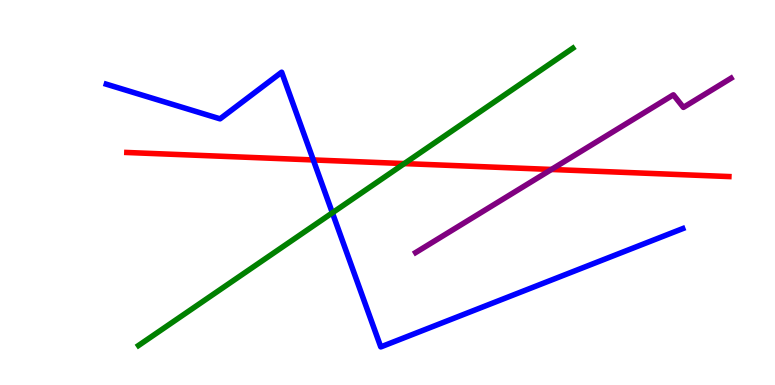[{'lines': ['blue', 'red'], 'intersections': [{'x': 4.04, 'y': 5.85}]}, {'lines': ['green', 'red'], 'intersections': [{'x': 5.22, 'y': 5.75}]}, {'lines': ['purple', 'red'], 'intersections': [{'x': 7.12, 'y': 5.6}]}, {'lines': ['blue', 'green'], 'intersections': [{'x': 4.29, 'y': 4.47}]}, {'lines': ['blue', 'purple'], 'intersections': []}, {'lines': ['green', 'purple'], 'intersections': []}]